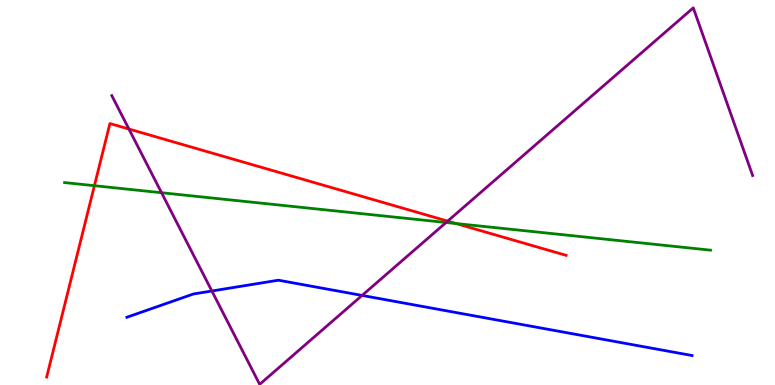[{'lines': ['blue', 'red'], 'intersections': []}, {'lines': ['green', 'red'], 'intersections': [{'x': 1.22, 'y': 5.18}, {'x': 5.88, 'y': 4.19}]}, {'lines': ['purple', 'red'], 'intersections': [{'x': 1.66, 'y': 6.65}, {'x': 5.78, 'y': 4.26}]}, {'lines': ['blue', 'green'], 'intersections': []}, {'lines': ['blue', 'purple'], 'intersections': [{'x': 2.73, 'y': 2.44}, {'x': 4.67, 'y': 2.33}]}, {'lines': ['green', 'purple'], 'intersections': [{'x': 2.08, 'y': 4.99}, {'x': 5.76, 'y': 4.22}]}]